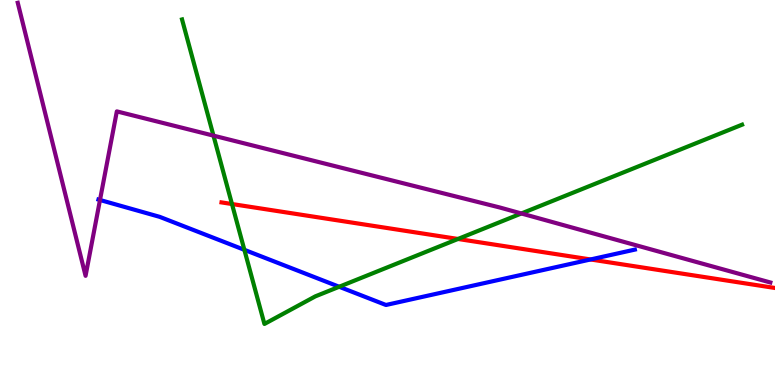[{'lines': ['blue', 'red'], 'intersections': [{'x': 7.62, 'y': 3.26}]}, {'lines': ['green', 'red'], 'intersections': [{'x': 2.99, 'y': 4.7}, {'x': 5.91, 'y': 3.79}]}, {'lines': ['purple', 'red'], 'intersections': []}, {'lines': ['blue', 'green'], 'intersections': [{'x': 3.15, 'y': 3.51}, {'x': 4.38, 'y': 2.55}]}, {'lines': ['blue', 'purple'], 'intersections': [{'x': 1.29, 'y': 4.81}]}, {'lines': ['green', 'purple'], 'intersections': [{'x': 2.75, 'y': 6.48}, {'x': 6.73, 'y': 4.46}]}]